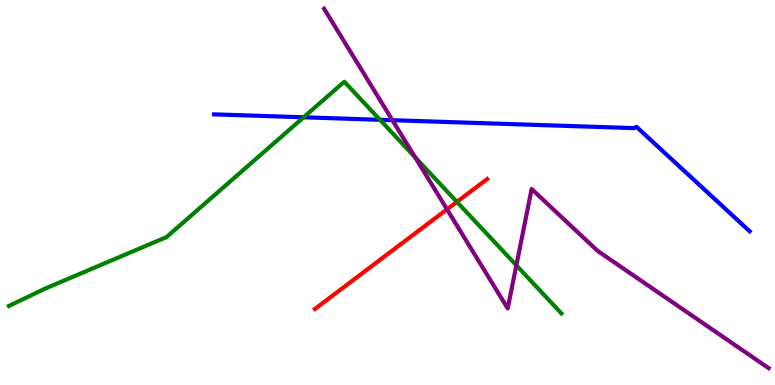[{'lines': ['blue', 'red'], 'intersections': []}, {'lines': ['green', 'red'], 'intersections': [{'x': 5.9, 'y': 4.76}]}, {'lines': ['purple', 'red'], 'intersections': [{'x': 5.77, 'y': 4.56}]}, {'lines': ['blue', 'green'], 'intersections': [{'x': 3.92, 'y': 6.95}, {'x': 4.9, 'y': 6.89}]}, {'lines': ['blue', 'purple'], 'intersections': [{'x': 5.06, 'y': 6.88}]}, {'lines': ['green', 'purple'], 'intersections': [{'x': 5.36, 'y': 5.91}, {'x': 6.66, 'y': 3.11}]}]